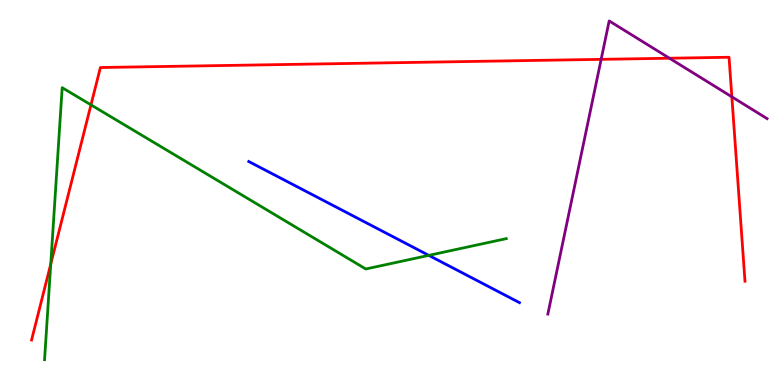[{'lines': ['blue', 'red'], 'intersections': []}, {'lines': ['green', 'red'], 'intersections': [{'x': 0.655, 'y': 3.14}, {'x': 1.17, 'y': 7.28}]}, {'lines': ['purple', 'red'], 'intersections': [{'x': 7.76, 'y': 8.46}, {'x': 8.64, 'y': 8.49}, {'x': 9.44, 'y': 7.48}]}, {'lines': ['blue', 'green'], 'intersections': [{'x': 5.53, 'y': 3.37}]}, {'lines': ['blue', 'purple'], 'intersections': []}, {'lines': ['green', 'purple'], 'intersections': []}]